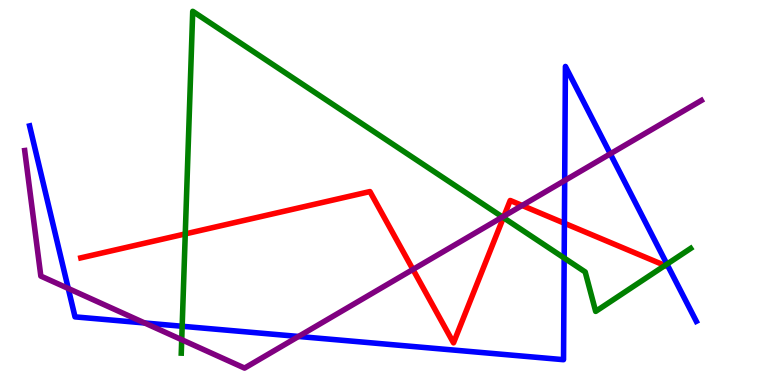[{'lines': ['blue', 'red'], 'intersections': [{'x': 7.28, 'y': 4.2}]}, {'lines': ['green', 'red'], 'intersections': [{'x': 2.39, 'y': 3.92}, {'x': 6.5, 'y': 4.35}]}, {'lines': ['purple', 'red'], 'intersections': [{'x': 5.33, 'y': 3.0}, {'x': 6.5, 'y': 4.39}, {'x': 6.74, 'y': 4.66}]}, {'lines': ['blue', 'green'], 'intersections': [{'x': 2.35, 'y': 1.53}, {'x': 7.28, 'y': 3.3}, {'x': 8.61, 'y': 3.14}]}, {'lines': ['blue', 'purple'], 'intersections': [{'x': 0.881, 'y': 2.51}, {'x': 1.87, 'y': 1.61}, {'x': 3.85, 'y': 1.26}, {'x': 7.29, 'y': 5.31}, {'x': 7.87, 'y': 6.0}]}, {'lines': ['green', 'purple'], 'intersections': [{'x': 2.34, 'y': 1.18}, {'x': 6.48, 'y': 4.36}]}]